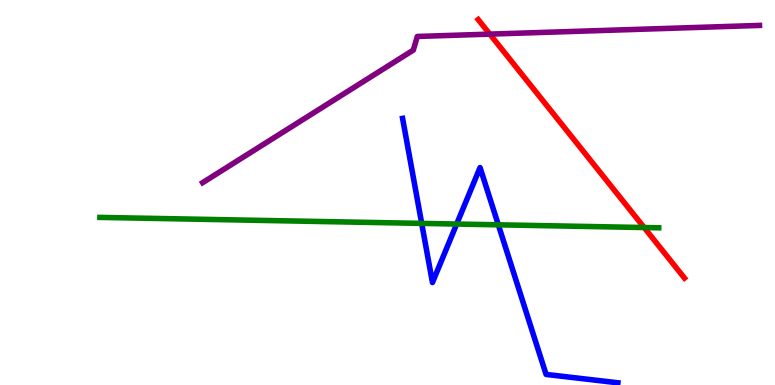[{'lines': ['blue', 'red'], 'intersections': []}, {'lines': ['green', 'red'], 'intersections': [{'x': 8.31, 'y': 4.09}]}, {'lines': ['purple', 'red'], 'intersections': [{'x': 6.32, 'y': 9.11}]}, {'lines': ['blue', 'green'], 'intersections': [{'x': 5.44, 'y': 4.2}, {'x': 5.89, 'y': 4.18}, {'x': 6.43, 'y': 4.16}]}, {'lines': ['blue', 'purple'], 'intersections': []}, {'lines': ['green', 'purple'], 'intersections': []}]